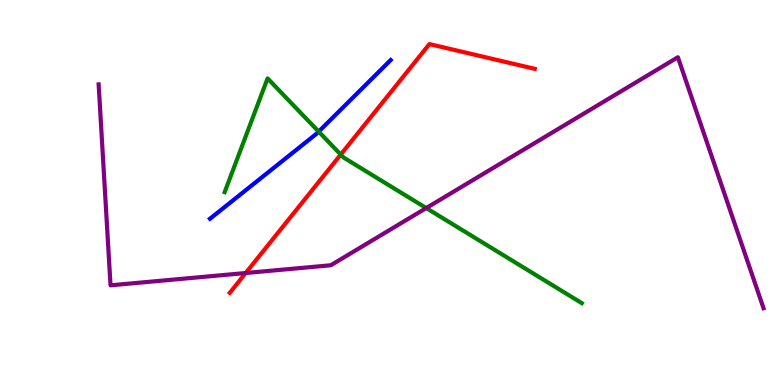[{'lines': ['blue', 'red'], 'intersections': []}, {'lines': ['green', 'red'], 'intersections': [{'x': 4.4, 'y': 5.99}]}, {'lines': ['purple', 'red'], 'intersections': [{'x': 3.17, 'y': 2.91}]}, {'lines': ['blue', 'green'], 'intersections': [{'x': 4.11, 'y': 6.58}]}, {'lines': ['blue', 'purple'], 'intersections': []}, {'lines': ['green', 'purple'], 'intersections': [{'x': 5.5, 'y': 4.6}]}]